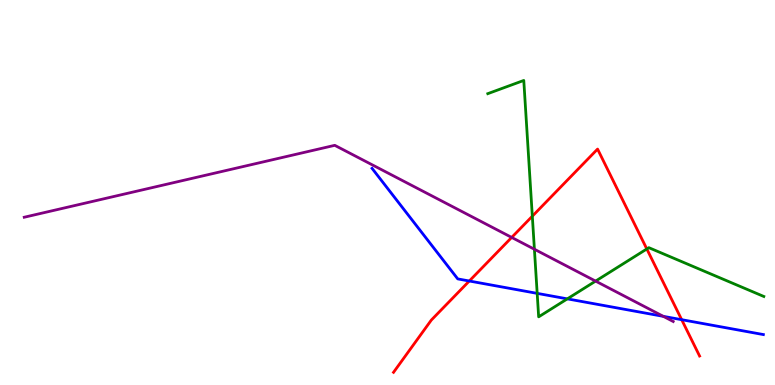[{'lines': ['blue', 'red'], 'intersections': [{'x': 6.06, 'y': 2.7}, {'x': 8.8, 'y': 1.7}]}, {'lines': ['green', 'red'], 'intersections': [{'x': 6.87, 'y': 4.38}, {'x': 8.35, 'y': 3.53}]}, {'lines': ['purple', 'red'], 'intersections': [{'x': 6.6, 'y': 3.83}]}, {'lines': ['blue', 'green'], 'intersections': [{'x': 6.93, 'y': 2.38}, {'x': 7.32, 'y': 2.24}]}, {'lines': ['blue', 'purple'], 'intersections': [{'x': 8.56, 'y': 1.78}]}, {'lines': ['green', 'purple'], 'intersections': [{'x': 6.9, 'y': 3.53}, {'x': 7.69, 'y': 2.7}]}]